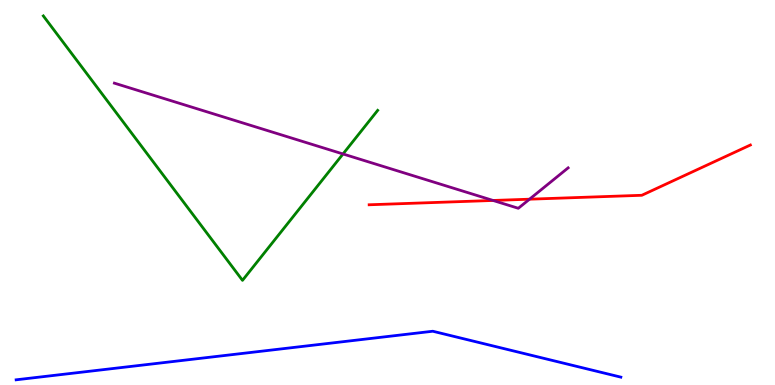[{'lines': ['blue', 'red'], 'intersections': []}, {'lines': ['green', 'red'], 'intersections': []}, {'lines': ['purple', 'red'], 'intersections': [{'x': 6.36, 'y': 4.79}, {'x': 6.83, 'y': 4.83}]}, {'lines': ['blue', 'green'], 'intersections': []}, {'lines': ['blue', 'purple'], 'intersections': []}, {'lines': ['green', 'purple'], 'intersections': [{'x': 4.43, 'y': 6.0}]}]